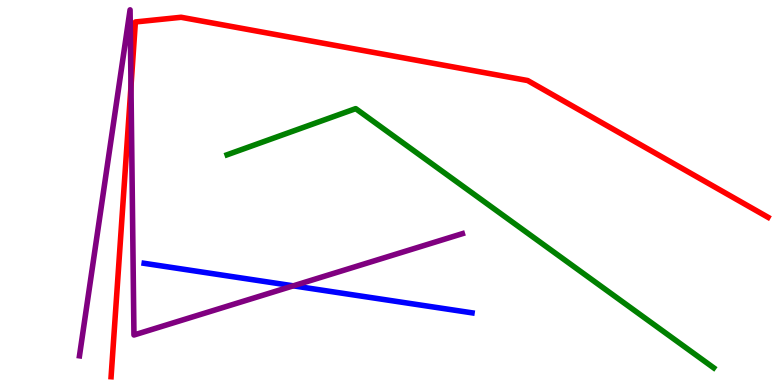[{'lines': ['blue', 'red'], 'intersections': []}, {'lines': ['green', 'red'], 'intersections': []}, {'lines': ['purple', 'red'], 'intersections': [{'x': 1.69, 'y': 7.76}]}, {'lines': ['blue', 'green'], 'intersections': []}, {'lines': ['blue', 'purple'], 'intersections': [{'x': 3.78, 'y': 2.58}]}, {'lines': ['green', 'purple'], 'intersections': []}]